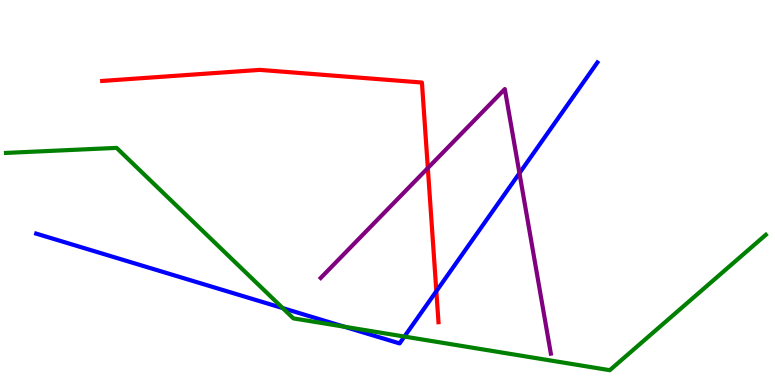[{'lines': ['blue', 'red'], 'intersections': [{'x': 5.63, 'y': 2.44}]}, {'lines': ['green', 'red'], 'intersections': []}, {'lines': ['purple', 'red'], 'intersections': [{'x': 5.52, 'y': 5.64}]}, {'lines': ['blue', 'green'], 'intersections': [{'x': 3.65, 'y': 2.0}, {'x': 4.44, 'y': 1.51}, {'x': 5.22, 'y': 1.26}]}, {'lines': ['blue', 'purple'], 'intersections': [{'x': 6.7, 'y': 5.5}]}, {'lines': ['green', 'purple'], 'intersections': []}]